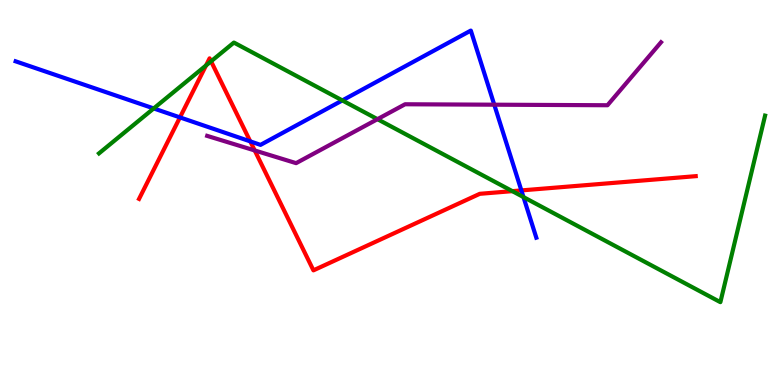[{'lines': ['blue', 'red'], 'intersections': [{'x': 2.32, 'y': 6.95}, {'x': 3.23, 'y': 6.33}, {'x': 6.73, 'y': 5.05}]}, {'lines': ['green', 'red'], 'intersections': [{'x': 2.66, 'y': 8.3}, {'x': 2.72, 'y': 8.41}, {'x': 6.61, 'y': 5.03}]}, {'lines': ['purple', 'red'], 'intersections': [{'x': 3.29, 'y': 6.09}]}, {'lines': ['blue', 'green'], 'intersections': [{'x': 1.98, 'y': 7.18}, {'x': 4.42, 'y': 7.39}, {'x': 6.75, 'y': 4.88}]}, {'lines': ['blue', 'purple'], 'intersections': [{'x': 6.38, 'y': 7.28}]}, {'lines': ['green', 'purple'], 'intersections': [{'x': 4.87, 'y': 6.9}]}]